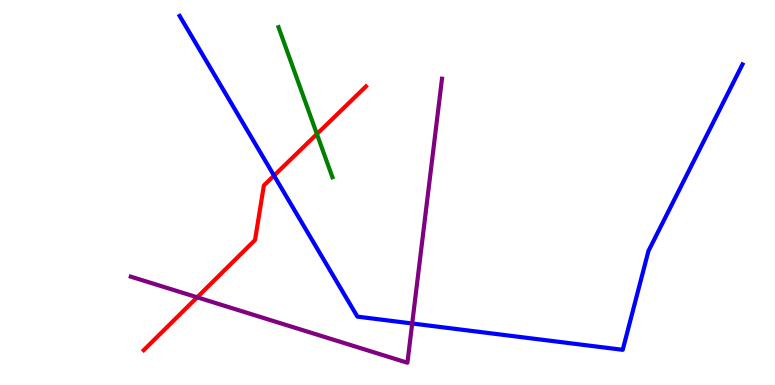[{'lines': ['blue', 'red'], 'intersections': [{'x': 3.54, 'y': 5.44}]}, {'lines': ['green', 'red'], 'intersections': [{'x': 4.09, 'y': 6.52}]}, {'lines': ['purple', 'red'], 'intersections': [{'x': 2.54, 'y': 2.28}]}, {'lines': ['blue', 'green'], 'intersections': []}, {'lines': ['blue', 'purple'], 'intersections': [{'x': 5.32, 'y': 1.6}]}, {'lines': ['green', 'purple'], 'intersections': []}]